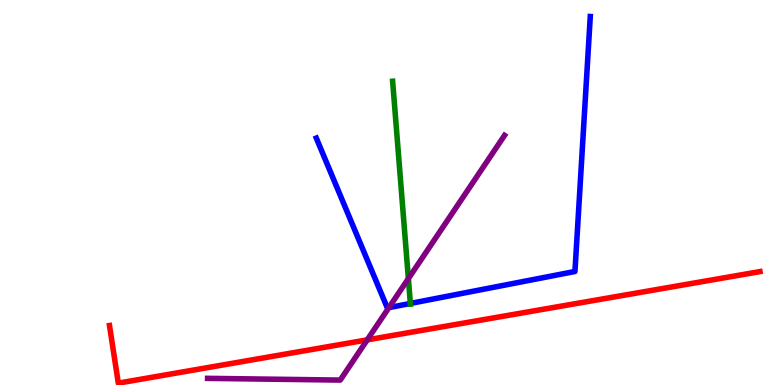[{'lines': ['blue', 'red'], 'intersections': []}, {'lines': ['green', 'red'], 'intersections': []}, {'lines': ['purple', 'red'], 'intersections': [{'x': 4.74, 'y': 1.17}]}, {'lines': ['blue', 'green'], 'intersections': [{'x': 5.29, 'y': 2.12}]}, {'lines': ['blue', 'purple'], 'intersections': [{'x': 5.02, 'y': 2.01}]}, {'lines': ['green', 'purple'], 'intersections': [{'x': 5.27, 'y': 2.76}]}]